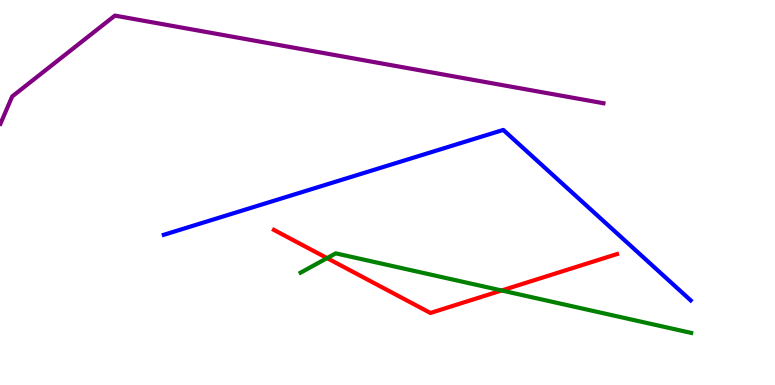[{'lines': ['blue', 'red'], 'intersections': []}, {'lines': ['green', 'red'], 'intersections': [{'x': 4.22, 'y': 3.3}, {'x': 6.47, 'y': 2.46}]}, {'lines': ['purple', 'red'], 'intersections': []}, {'lines': ['blue', 'green'], 'intersections': []}, {'lines': ['blue', 'purple'], 'intersections': []}, {'lines': ['green', 'purple'], 'intersections': []}]